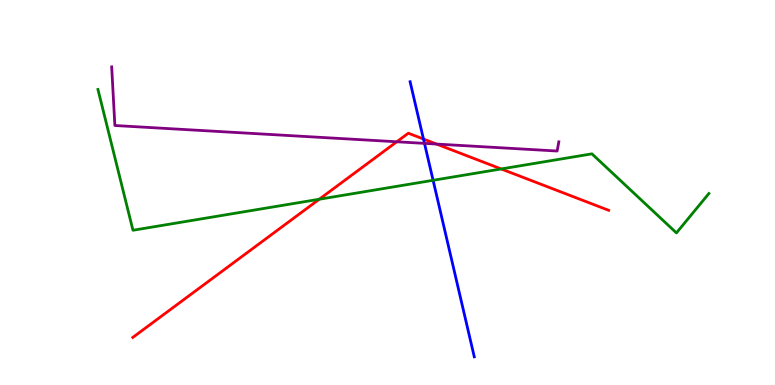[{'lines': ['blue', 'red'], 'intersections': [{'x': 5.46, 'y': 6.39}]}, {'lines': ['green', 'red'], 'intersections': [{'x': 4.12, 'y': 4.82}, {'x': 6.47, 'y': 5.61}]}, {'lines': ['purple', 'red'], 'intersections': [{'x': 5.12, 'y': 6.32}, {'x': 5.63, 'y': 6.26}]}, {'lines': ['blue', 'green'], 'intersections': [{'x': 5.59, 'y': 5.32}]}, {'lines': ['blue', 'purple'], 'intersections': [{'x': 5.48, 'y': 6.28}]}, {'lines': ['green', 'purple'], 'intersections': []}]